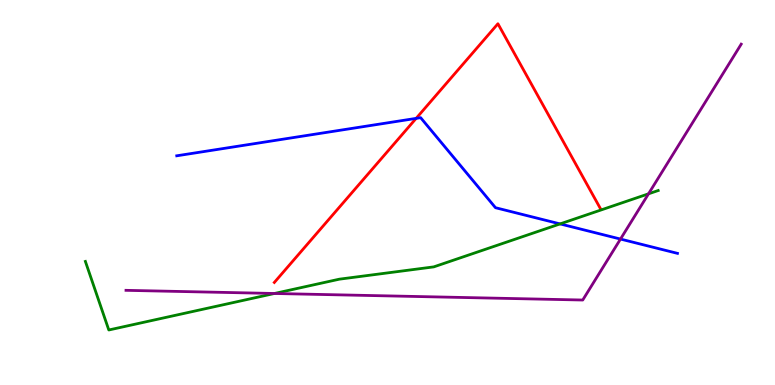[{'lines': ['blue', 'red'], 'intersections': [{'x': 5.37, 'y': 6.93}]}, {'lines': ['green', 'red'], 'intersections': []}, {'lines': ['purple', 'red'], 'intersections': []}, {'lines': ['blue', 'green'], 'intersections': [{'x': 7.23, 'y': 4.18}]}, {'lines': ['blue', 'purple'], 'intersections': [{'x': 8.01, 'y': 3.79}]}, {'lines': ['green', 'purple'], 'intersections': [{'x': 3.54, 'y': 2.38}, {'x': 8.37, 'y': 4.97}]}]